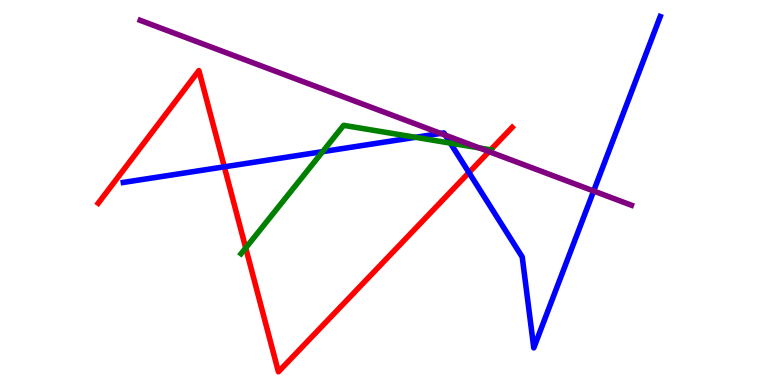[{'lines': ['blue', 'red'], 'intersections': [{'x': 2.89, 'y': 5.67}, {'x': 6.05, 'y': 5.52}]}, {'lines': ['green', 'red'], 'intersections': [{'x': 3.17, 'y': 3.56}, {'x': 6.33, 'y': 6.11}]}, {'lines': ['purple', 'red'], 'intersections': [{'x': 6.31, 'y': 6.06}]}, {'lines': ['blue', 'green'], 'intersections': [{'x': 4.16, 'y': 6.06}, {'x': 5.36, 'y': 6.43}, {'x': 5.81, 'y': 6.28}]}, {'lines': ['blue', 'purple'], 'intersections': [{'x': 5.69, 'y': 6.53}, {'x': 5.75, 'y': 6.49}, {'x': 7.66, 'y': 5.04}]}, {'lines': ['green', 'purple'], 'intersections': [{'x': 6.18, 'y': 6.16}]}]